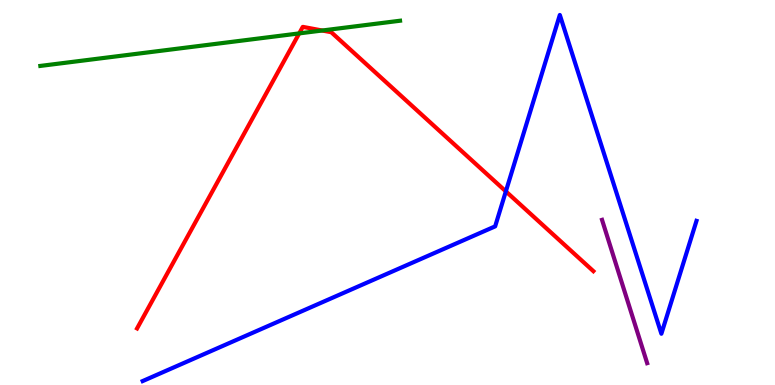[{'lines': ['blue', 'red'], 'intersections': [{'x': 6.53, 'y': 5.03}]}, {'lines': ['green', 'red'], 'intersections': [{'x': 3.86, 'y': 9.13}, {'x': 4.16, 'y': 9.21}]}, {'lines': ['purple', 'red'], 'intersections': []}, {'lines': ['blue', 'green'], 'intersections': []}, {'lines': ['blue', 'purple'], 'intersections': []}, {'lines': ['green', 'purple'], 'intersections': []}]